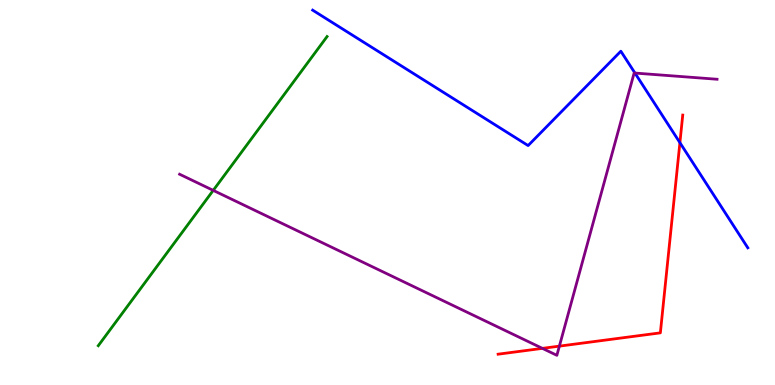[{'lines': ['blue', 'red'], 'intersections': [{'x': 8.77, 'y': 6.29}]}, {'lines': ['green', 'red'], 'intersections': []}, {'lines': ['purple', 'red'], 'intersections': [{'x': 7.0, 'y': 0.951}, {'x': 7.22, 'y': 1.01}]}, {'lines': ['blue', 'green'], 'intersections': []}, {'lines': ['blue', 'purple'], 'intersections': [{'x': 8.19, 'y': 8.1}]}, {'lines': ['green', 'purple'], 'intersections': [{'x': 2.75, 'y': 5.06}]}]